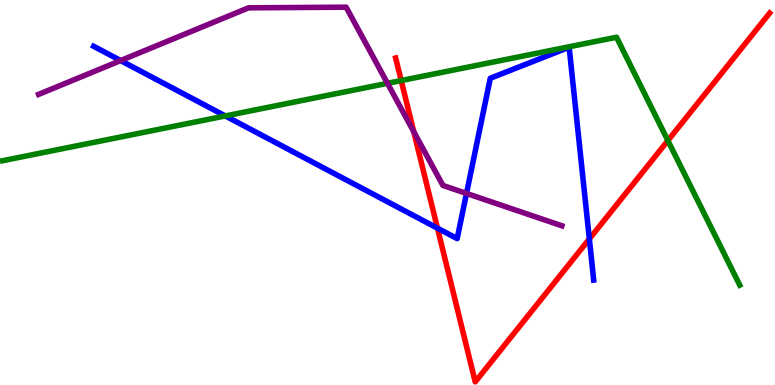[{'lines': ['blue', 'red'], 'intersections': [{'x': 5.64, 'y': 4.07}, {'x': 7.6, 'y': 3.79}]}, {'lines': ['green', 'red'], 'intersections': [{'x': 5.18, 'y': 7.91}, {'x': 8.62, 'y': 6.35}]}, {'lines': ['purple', 'red'], 'intersections': [{'x': 5.34, 'y': 6.58}]}, {'lines': ['blue', 'green'], 'intersections': [{'x': 2.91, 'y': 6.99}]}, {'lines': ['blue', 'purple'], 'intersections': [{'x': 1.56, 'y': 8.43}, {'x': 6.02, 'y': 4.98}]}, {'lines': ['green', 'purple'], 'intersections': [{'x': 5.0, 'y': 7.84}]}]